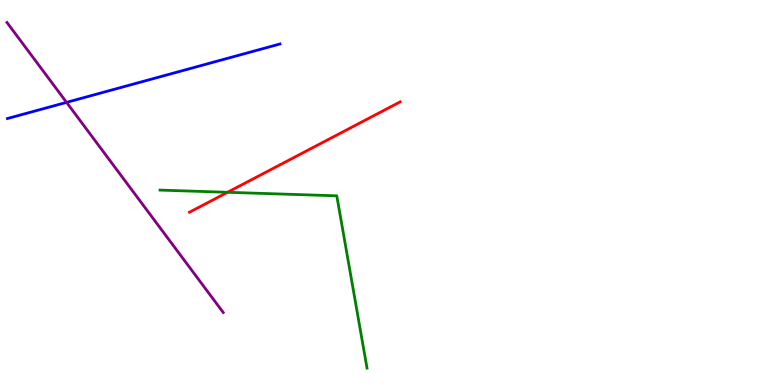[{'lines': ['blue', 'red'], 'intersections': []}, {'lines': ['green', 'red'], 'intersections': [{'x': 2.94, 'y': 5.01}]}, {'lines': ['purple', 'red'], 'intersections': []}, {'lines': ['blue', 'green'], 'intersections': []}, {'lines': ['blue', 'purple'], 'intersections': [{'x': 0.859, 'y': 7.34}]}, {'lines': ['green', 'purple'], 'intersections': []}]